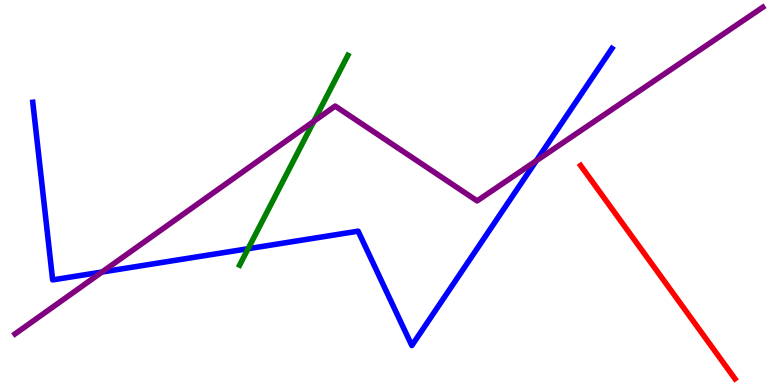[{'lines': ['blue', 'red'], 'intersections': []}, {'lines': ['green', 'red'], 'intersections': []}, {'lines': ['purple', 'red'], 'intersections': []}, {'lines': ['blue', 'green'], 'intersections': [{'x': 3.2, 'y': 3.54}]}, {'lines': ['blue', 'purple'], 'intersections': [{'x': 1.32, 'y': 2.93}, {'x': 6.92, 'y': 5.82}]}, {'lines': ['green', 'purple'], 'intersections': [{'x': 4.05, 'y': 6.85}]}]